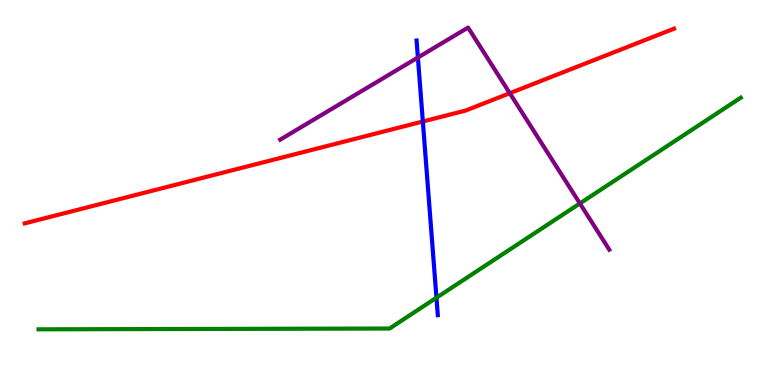[{'lines': ['blue', 'red'], 'intersections': [{'x': 5.46, 'y': 6.84}]}, {'lines': ['green', 'red'], 'intersections': []}, {'lines': ['purple', 'red'], 'intersections': [{'x': 6.58, 'y': 7.58}]}, {'lines': ['blue', 'green'], 'intersections': [{'x': 5.63, 'y': 2.27}]}, {'lines': ['blue', 'purple'], 'intersections': [{'x': 5.39, 'y': 8.51}]}, {'lines': ['green', 'purple'], 'intersections': [{'x': 7.48, 'y': 4.72}]}]